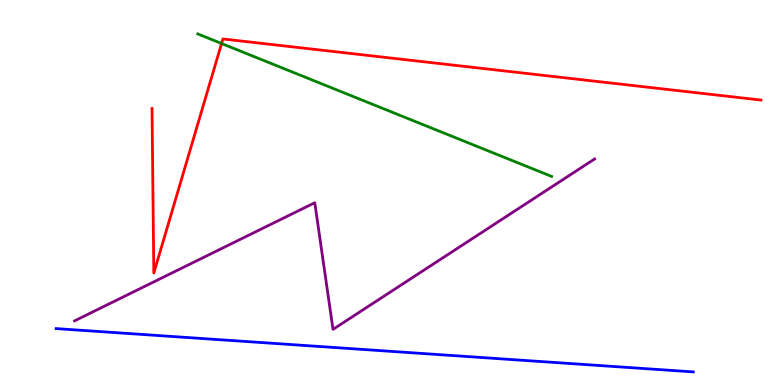[{'lines': ['blue', 'red'], 'intersections': []}, {'lines': ['green', 'red'], 'intersections': [{'x': 2.86, 'y': 8.87}]}, {'lines': ['purple', 'red'], 'intersections': []}, {'lines': ['blue', 'green'], 'intersections': []}, {'lines': ['blue', 'purple'], 'intersections': []}, {'lines': ['green', 'purple'], 'intersections': []}]